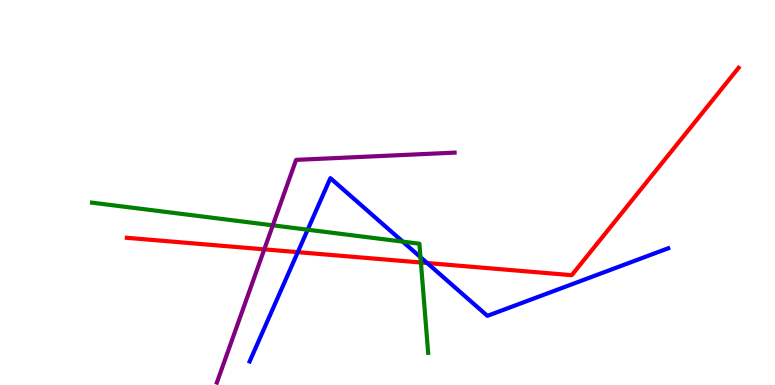[{'lines': ['blue', 'red'], 'intersections': [{'x': 3.84, 'y': 3.45}, {'x': 5.51, 'y': 3.17}]}, {'lines': ['green', 'red'], 'intersections': [{'x': 5.43, 'y': 3.18}]}, {'lines': ['purple', 'red'], 'intersections': [{'x': 3.41, 'y': 3.52}]}, {'lines': ['blue', 'green'], 'intersections': [{'x': 3.97, 'y': 4.03}, {'x': 5.2, 'y': 3.72}, {'x': 5.43, 'y': 3.32}]}, {'lines': ['blue', 'purple'], 'intersections': []}, {'lines': ['green', 'purple'], 'intersections': [{'x': 3.52, 'y': 4.15}]}]